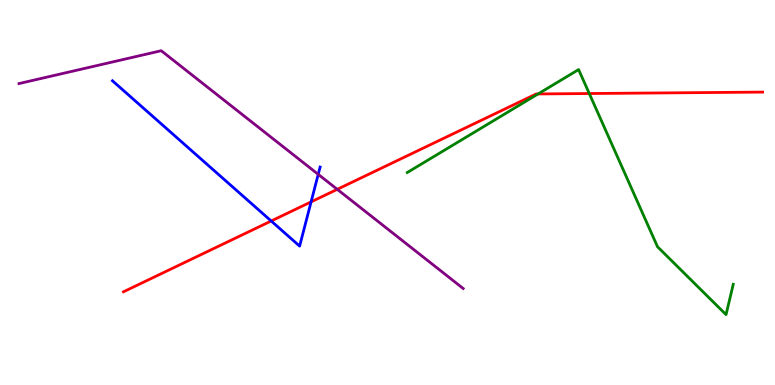[{'lines': ['blue', 'red'], 'intersections': [{'x': 3.5, 'y': 4.26}, {'x': 4.01, 'y': 4.76}]}, {'lines': ['green', 'red'], 'intersections': [{'x': 6.94, 'y': 7.56}, {'x': 7.6, 'y': 7.57}]}, {'lines': ['purple', 'red'], 'intersections': [{'x': 4.35, 'y': 5.08}]}, {'lines': ['blue', 'green'], 'intersections': []}, {'lines': ['blue', 'purple'], 'intersections': [{'x': 4.11, 'y': 5.47}]}, {'lines': ['green', 'purple'], 'intersections': []}]